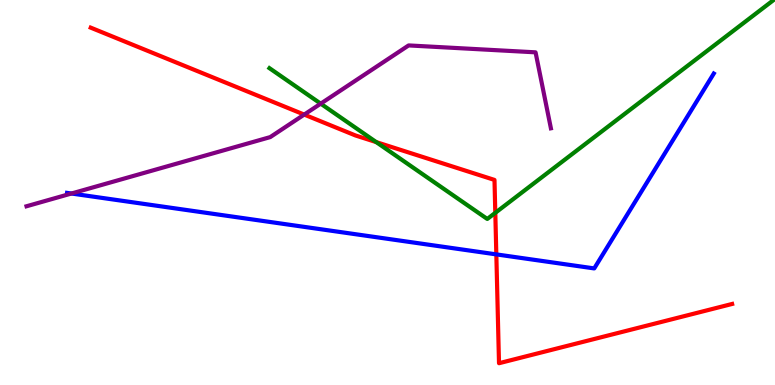[{'lines': ['blue', 'red'], 'intersections': [{'x': 6.4, 'y': 3.39}]}, {'lines': ['green', 'red'], 'intersections': [{'x': 4.86, 'y': 6.31}, {'x': 6.39, 'y': 4.47}]}, {'lines': ['purple', 'red'], 'intersections': [{'x': 3.93, 'y': 7.02}]}, {'lines': ['blue', 'green'], 'intersections': []}, {'lines': ['blue', 'purple'], 'intersections': [{'x': 0.922, 'y': 4.97}]}, {'lines': ['green', 'purple'], 'intersections': [{'x': 4.14, 'y': 7.31}]}]